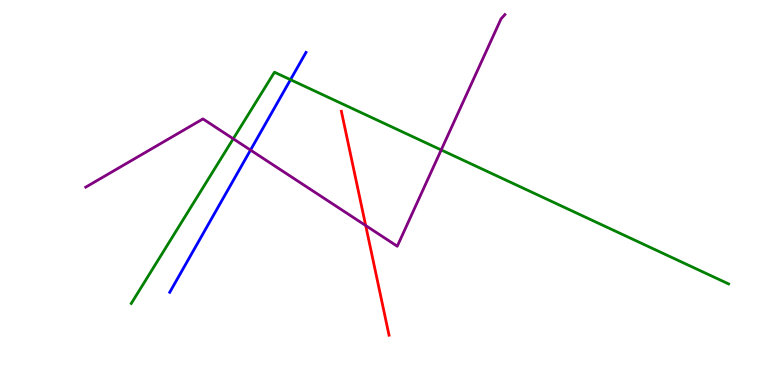[{'lines': ['blue', 'red'], 'intersections': []}, {'lines': ['green', 'red'], 'intersections': []}, {'lines': ['purple', 'red'], 'intersections': [{'x': 4.72, 'y': 4.14}]}, {'lines': ['blue', 'green'], 'intersections': [{'x': 3.75, 'y': 7.93}]}, {'lines': ['blue', 'purple'], 'intersections': [{'x': 3.23, 'y': 6.1}]}, {'lines': ['green', 'purple'], 'intersections': [{'x': 3.01, 'y': 6.4}, {'x': 5.69, 'y': 6.11}]}]